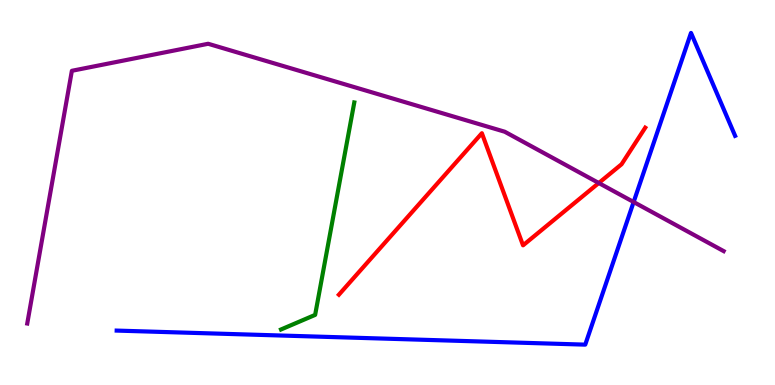[{'lines': ['blue', 'red'], 'intersections': []}, {'lines': ['green', 'red'], 'intersections': []}, {'lines': ['purple', 'red'], 'intersections': [{'x': 7.73, 'y': 5.25}]}, {'lines': ['blue', 'green'], 'intersections': []}, {'lines': ['blue', 'purple'], 'intersections': [{'x': 8.18, 'y': 4.75}]}, {'lines': ['green', 'purple'], 'intersections': []}]